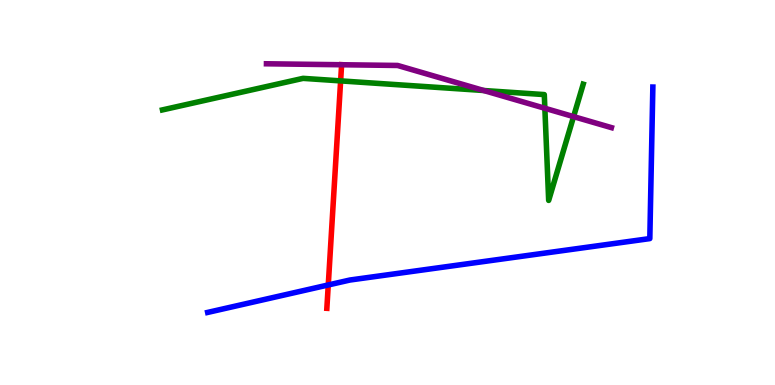[{'lines': ['blue', 'red'], 'intersections': [{'x': 4.24, 'y': 2.6}]}, {'lines': ['green', 'red'], 'intersections': [{'x': 4.4, 'y': 7.9}]}, {'lines': ['purple', 'red'], 'intersections': [{'x': 4.41, 'y': 8.32}]}, {'lines': ['blue', 'green'], 'intersections': []}, {'lines': ['blue', 'purple'], 'intersections': []}, {'lines': ['green', 'purple'], 'intersections': [{'x': 6.24, 'y': 7.65}, {'x': 7.03, 'y': 7.19}, {'x': 7.4, 'y': 6.97}]}]